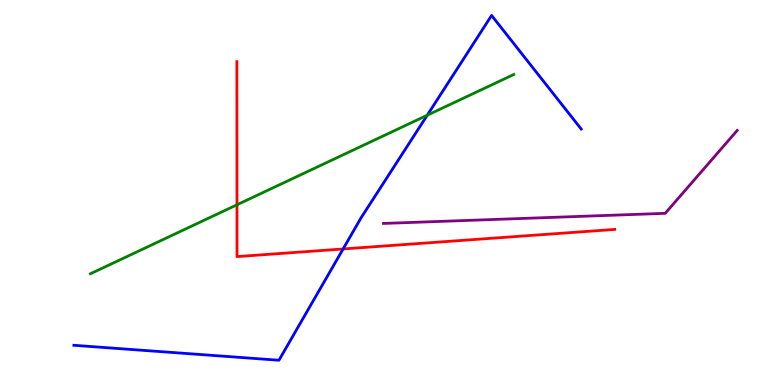[{'lines': ['blue', 'red'], 'intersections': [{'x': 4.43, 'y': 3.53}]}, {'lines': ['green', 'red'], 'intersections': [{'x': 3.06, 'y': 4.68}]}, {'lines': ['purple', 'red'], 'intersections': []}, {'lines': ['blue', 'green'], 'intersections': [{'x': 5.51, 'y': 7.01}]}, {'lines': ['blue', 'purple'], 'intersections': []}, {'lines': ['green', 'purple'], 'intersections': []}]